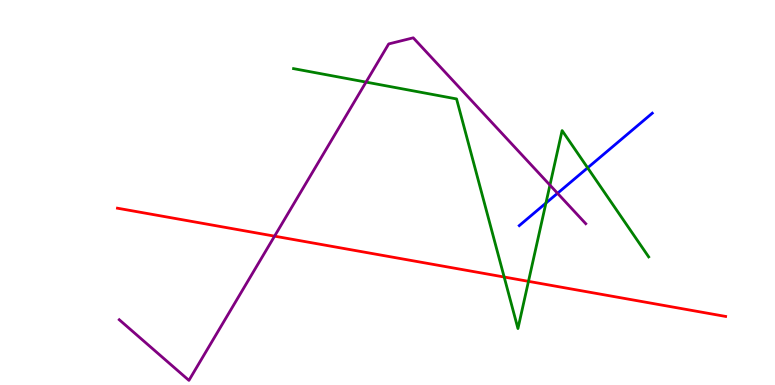[{'lines': ['blue', 'red'], 'intersections': []}, {'lines': ['green', 'red'], 'intersections': [{'x': 6.51, 'y': 2.8}, {'x': 6.82, 'y': 2.69}]}, {'lines': ['purple', 'red'], 'intersections': [{'x': 3.54, 'y': 3.87}]}, {'lines': ['blue', 'green'], 'intersections': [{'x': 7.04, 'y': 4.73}, {'x': 7.58, 'y': 5.64}]}, {'lines': ['blue', 'purple'], 'intersections': [{'x': 7.19, 'y': 4.98}]}, {'lines': ['green', 'purple'], 'intersections': [{'x': 4.72, 'y': 7.87}, {'x': 7.1, 'y': 5.19}]}]